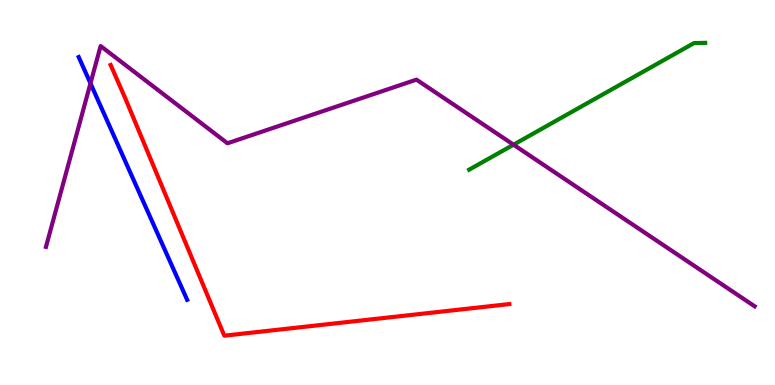[{'lines': ['blue', 'red'], 'intersections': []}, {'lines': ['green', 'red'], 'intersections': []}, {'lines': ['purple', 'red'], 'intersections': []}, {'lines': ['blue', 'green'], 'intersections': []}, {'lines': ['blue', 'purple'], 'intersections': [{'x': 1.17, 'y': 7.83}]}, {'lines': ['green', 'purple'], 'intersections': [{'x': 6.63, 'y': 6.24}]}]